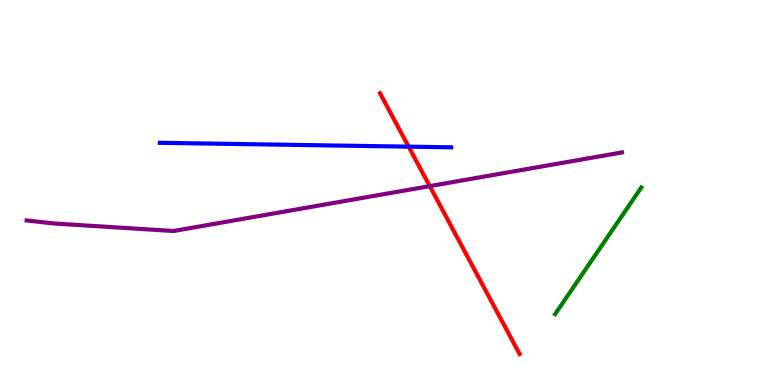[{'lines': ['blue', 'red'], 'intersections': [{'x': 5.27, 'y': 6.19}]}, {'lines': ['green', 'red'], 'intersections': []}, {'lines': ['purple', 'red'], 'intersections': [{'x': 5.55, 'y': 5.17}]}, {'lines': ['blue', 'green'], 'intersections': []}, {'lines': ['blue', 'purple'], 'intersections': []}, {'lines': ['green', 'purple'], 'intersections': []}]